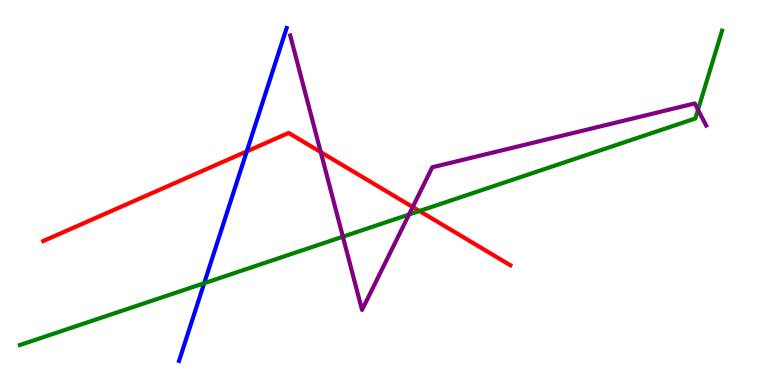[{'lines': ['blue', 'red'], 'intersections': [{'x': 3.18, 'y': 6.07}]}, {'lines': ['green', 'red'], 'intersections': [{'x': 5.41, 'y': 4.52}]}, {'lines': ['purple', 'red'], 'intersections': [{'x': 4.14, 'y': 6.05}, {'x': 5.33, 'y': 4.62}]}, {'lines': ['blue', 'green'], 'intersections': [{'x': 2.63, 'y': 2.64}]}, {'lines': ['blue', 'purple'], 'intersections': []}, {'lines': ['green', 'purple'], 'intersections': [{'x': 4.42, 'y': 3.85}, {'x': 5.28, 'y': 4.43}, {'x': 9.01, 'y': 7.15}]}]